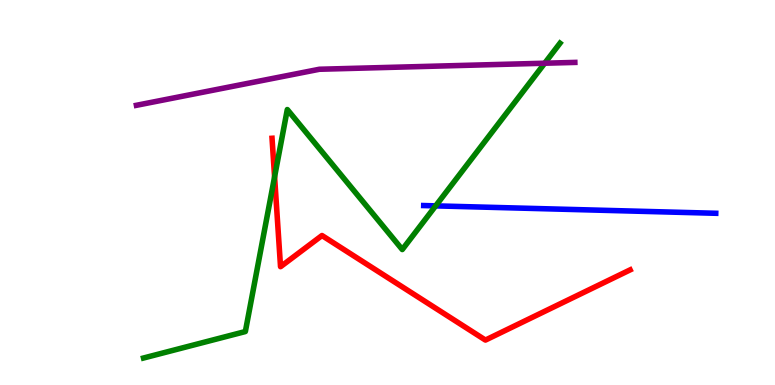[{'lines': ['blue', 'red'], 'intersections': []}, {'lines': ['green', 'red'], 'intersections': [{'x': 3.54, 'y': 5.41}]}, {'lines': ['purple', 'red'], 'intersections': []}, {'lines': ['blue', 'green'], 'intersections': [{'x': 5.62, 'y': 4.65}]}, {'lines': ['blue', 'purple'], 'intersections': []}, {'lines': ['green', 'purple'], 'intersections': [{'x': 7.03, 'y': 8.36}]}]